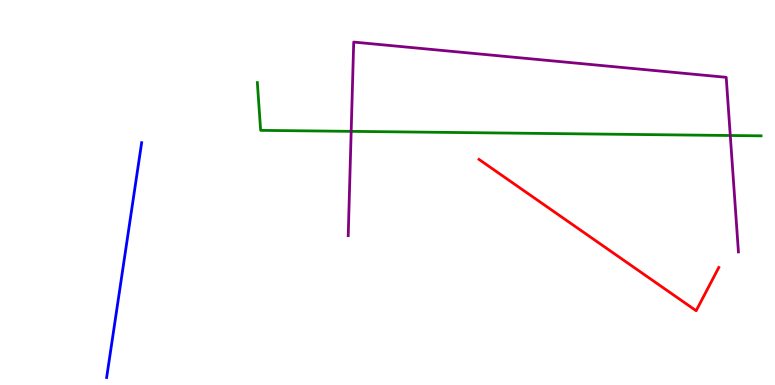[{'lines': ['blue', 'red'], 'intersections': []}, {'lines': ['green', 'red'], 'intersections': []}, {'lines': ['purple', 'red'], 'intersections': []}, {'lines': ['blue', 'green'], 'intersections': []}, {'lines': ['blue', 'purple'], 'intersections': []}, {'lines': ['green', 'purple'], 'intersections': [{'x': 4.53, 'y': 6.59}, {'x': 9.42, 'y': 6.48}]}]